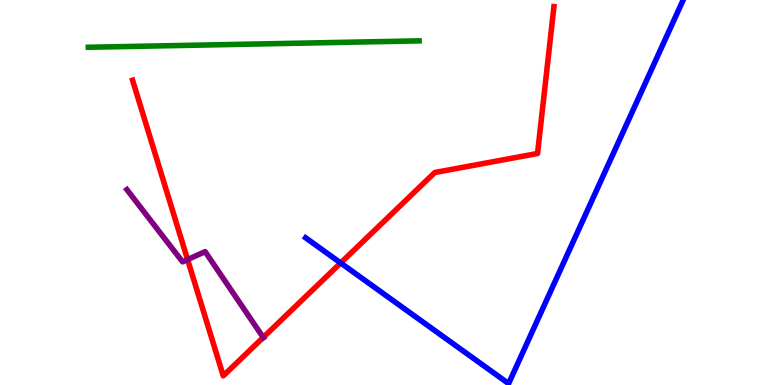[{'lines': ['blue', 'red'], 'intersections': [{'x': 4.4, 'y': 3.17}]}, {'lines': ['green', 'red'], 'intersections': []}, {'lines': ['purple', 'red'], 'intersections': [{'x': 2.42, 'y': 3.26}, {'x': 3.4, 'y': 1.24}]}, {'lines': ['blue', 'green'], 'intersections': []}, {'lines': ['blue', 'purple'], 'intersections': []}, {'lines': ['green', 'purple'], 'intersections': []}]